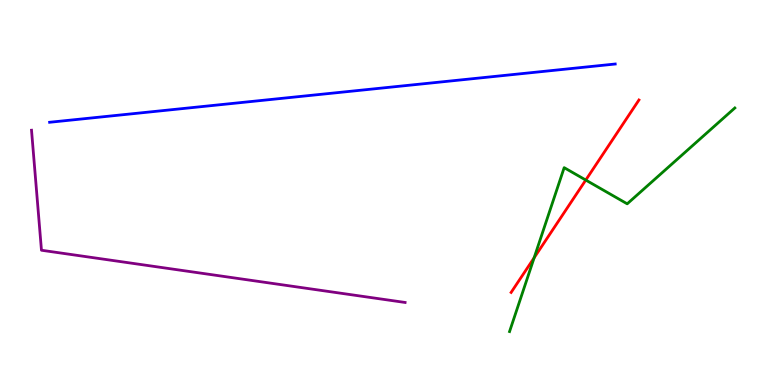[{'lines': ['blue', 'red'], 'intersections': []}, {'lines': ['green', 'red'], 'intersections': [{'x': 6.89, 'y': 3.3}, {'x': 7.56, 'y': 5.32}]}, {'lines': ['purple', 'red'], 'intersections': []}, {'lines': ['blue', 'green'], 'intersections': []}, {'lines': ['blue', 'purple'], 'intersections': []}, {'lines': ['green', 'purple'], 'intersections': []}]